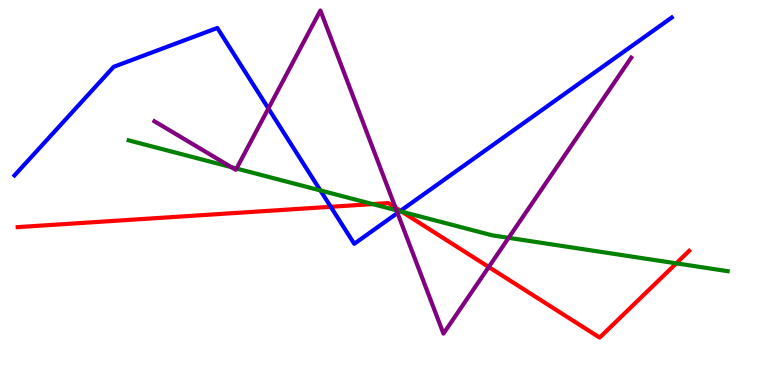[{'lines': ['blue', 'red'], 'intersections': [{'x': 4.27, 'y': 4.63}, {'x': 5.17, 'y': 4.52}]}, {'lines': ['green', 'red'], 'intersections': [{'x': 4.81, 'y': 4.7}, {'x': 5.19, 'y': 4.5}, {'x': 8.73, 'y': 3.16}]}, {'lines': ['purple', 'red'], 'intersections': [{'x': 5.1, 'y': 4.61}, {'x': 6.31, 'y': 3.06}]}, {'lines': ['blue', 'green'], 'intersections': [{'x': 4.13, 'y': 5.05}, {'x': 5.16, 'y': 4.51}]}, {'lines': ['blue', 'purple'], 'intersections': [{'x': 3.46, 'y': 7.18}, {'x': 5.13, 'y': 4.47}]}, {'lines': ['green', 'purple'], 'intersections': [{'x': 2.99, 'y': 5.66}, {'x': 3.05, 'y': 5.62}, {'x': 5.12, 'y': 4.54}, {'x': 6.56, 'y': 3.82}]}]